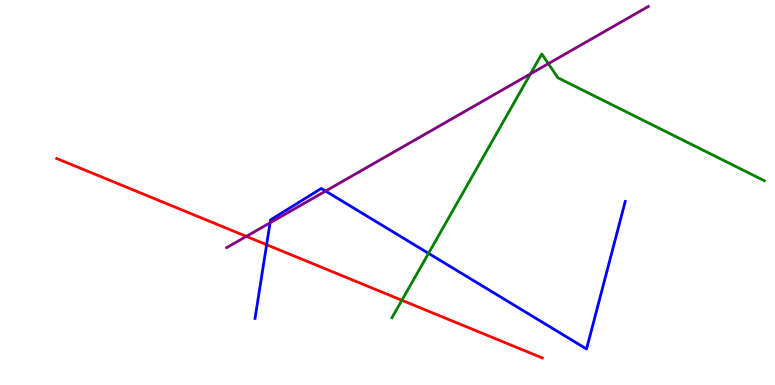[{'lines': ['blue', 'red'], 'intersections': [{'x': 3.44, 'y': 3.64}]}, {'lines': ['green', 'red'], 'intersections': [{'x': 5.19, 'y': 2.2}]}, {'lines': ['purple', 'red'], 'intersections': [{'x': 3.18, 'y': 3.86}]}, {'lines': ['blue', 'green'], 'intersections': [{'x': 5.53, 'y': 3.42}]}, {'lines': ['blue', 'purple'], 'intersections': [{'x': 3.48, 'y': 4.21}, {'x': 4.2, 'y': 5.04}]}, {'lines': ['green', 'purple'], 'intersections': [{'x': 6.84, 'y': 8.08}, {'x': 7.08, 'y': 8.35}]}]